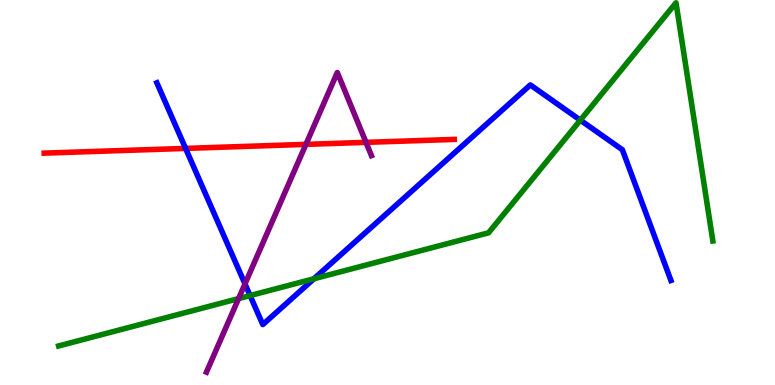[{'lines': ['blue', 'red'], 'intersections': [{'x': 2.39, 'y': 6.15}]}, {'lines': ['green', 'red'], 'intersections': []}, {'lines': ['purple', 'red'], 'intersections': [{'x': 3.95, 'y': 6.25}, {'x': 4.72, 'y': 6.3}]}, {'lines': ['blue', 'green'], 'intersections': [{'x': 3.23, 'y': 2.32}, {'x': 4.05, 'y': 2.76}, {'x': 7.49, 'y': 6.88}]}, {'lines': ['blue', 'purple'], 'intersections': [{'x': 3.16, 'y': 2.63}]}, {'lines': ['green', 'purple'], 'intersections': [{'x': 3.08, 'y': 2.24}]}]